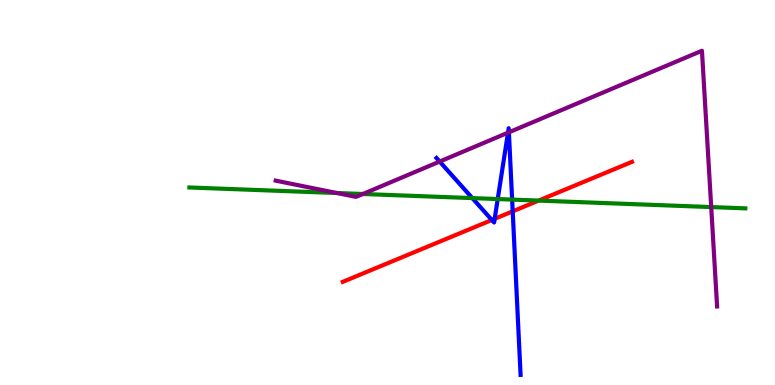[{'lines': ['blue', 'red'], 'intersections': [{'x': 6.35, 'y': 4.29}, {'x': 6.38, 'y': 4.32}, {'x': 6.62, 'y': 4.51}]}, {'lines': ['green', 'red'], 'intersections': [{'x': 6.95, 'y': 4.79}]}, {'lines': ['purple', 'red'], 'intersections': []}, {'lines': ['blue', 'green'], 'intersections': [{'x': 6.09, 'y': 4.85}, {'x': 6.42, 'y': 4.83}, {'x': 6.61, 'y': 4.82}]}, {'lines': ['blue', 'purple'], 'intersections': [{'x': 5.67, 'y': 5.8}, {'x': 6.55, 'y': 6.55}, {'x': 6.57, 'y': 6.56}]}, {'lines': ['green', 'purple'], 'intersections': [{'x': 4.35, 'y': 4.99}, {'x': 4.68, 'y': 4.96}, {'x': 9.18, 'y': 4.62}]}]